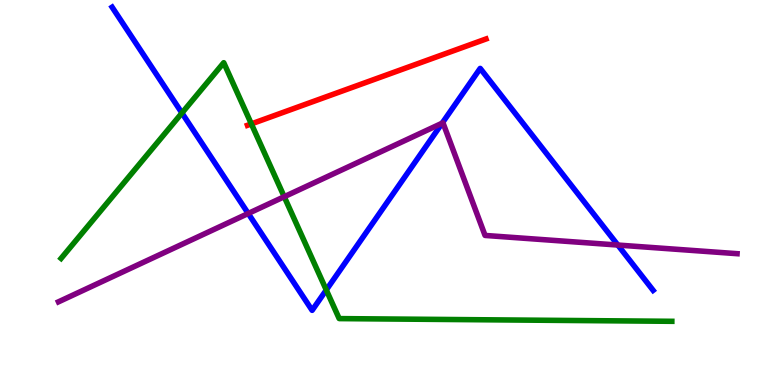[{'lines': ['blue', 'red'], 'intersections': []}, {'lines': ['green', 'red'], 'intersections': [{'x': 3.24, 'y': 6.78}]}, {'lines': ['purple', 'red'], 'intersections': []}, {'lines': ['blue', 'green'], 'intersections': [{'x': 2.35, 'y': 7.07}, {'x': 4.21, 'y': 2.47}]}, {'lines': ['blue', 'purple'], 'intersections': [{'x': 3.2, 'y': 4.46}, {'x': 5.71, 'y': 6.8}, {'x': 7.97, 'y': 3.64}]}, {'lines': ['green', 'purple'], 'intersections': [{'x': 3.67, 'y': 4.89}]}]